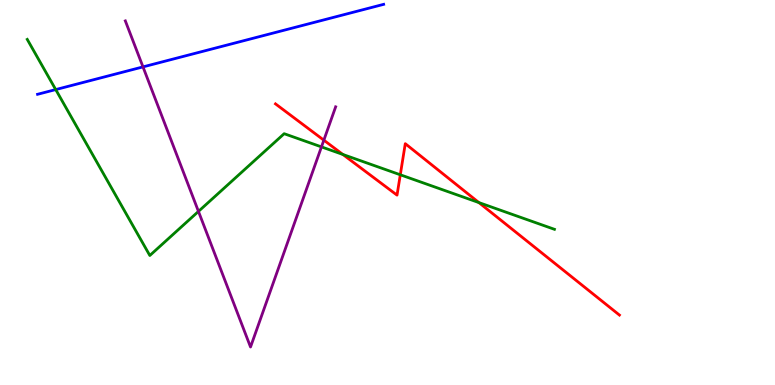[{'lines': ['blue', 'red'], 'intersections': []}, {'lines': ['green', 'red'], 'intersections': [{'x': 4.42, 'y': 5.99}, {'x': 5.17, 'y': 5.46}, {'x': 6.18, 'y': 4.74}]}, {'lines': ['purple', 'red'], 'intersections': [{'x': 4.18, 'y': 6.36}]}, {'lines': ['blue', 'green'], 'intersections': [{'x': 0.719, 'y': 7.67}]}, {'lines': ['blue', 'purple'], 'intersections': [{'x': 1.85, 'y': 8.26}]}, {'lines': ['green', 'purple'], 'intersections': [{'x': 2.56, 'y': 4.51}, {'x': 4.15, 'y': 6.18}]}]